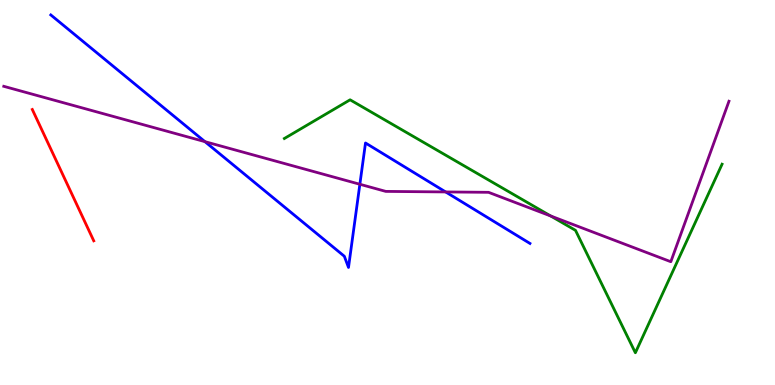[{'lines': ['blue', 'red'], 'intersections': []}, {'lines': ['green', 'red'], 'intersections': []}, {'lines': ['purple', 'red'], 'intersections': []}, {'lines': ['blue', 'green'], 'intersections': []}, {'lines': ['blue', 'purple'], 'intersections': [{'x': 2.64, 'y': 6.32}, {'x': 4.64, 'y': 5.21}, {'x': 5.75, 'y': 5.01}]}, {'lines': ['green', 'purple'], 'intersections': [{'x': 7.11, 'y': 4.39}]}]